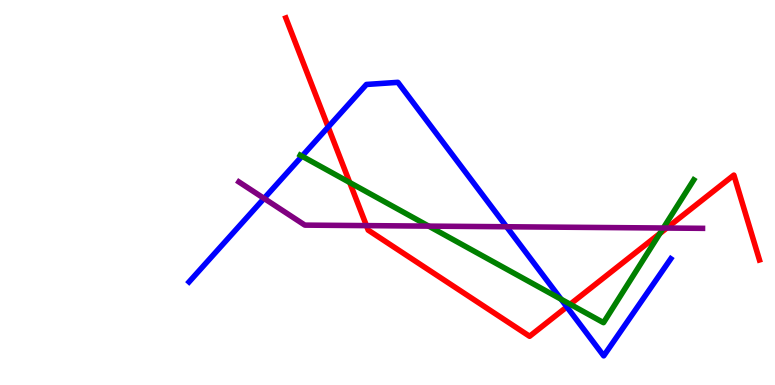[{'lines': ['blue', 'red'], 'intersections': [{'x': 4.23, 'y': 6.7}, {'x': 7.31, 'y': 2.03}]}, {'lines': ['green', 'red'], 'intersections': [{'x': 4.51, 'y': 5.26}, {'x': 7.36, 'y': 2.1}, {'x': 8.51, 'y': 3.94}]}, {'lines': ['purple', 'red'], 'intersections': [{'x': 4.73, 'y': 4.14}, {'x': 8.6, 'y': 4.08}]}, {'lines': ['blue', 'green'], 'intersections': [{'x': 3.9, 'y': 5.94}, {'x': 7.24, 'y': 2.23}]}, {'lines': ['blue', 'purple'], 'intersections': [{'x': 3.41, 'y': 4.85}, {'x': 6.54, 'y': 4.11}]}, {'lines': ['green', 'purple'], 'intersections': [{'x': 5.53, 'y': 4.13}, {'x': 8.56, 'y': 4.08}]}]